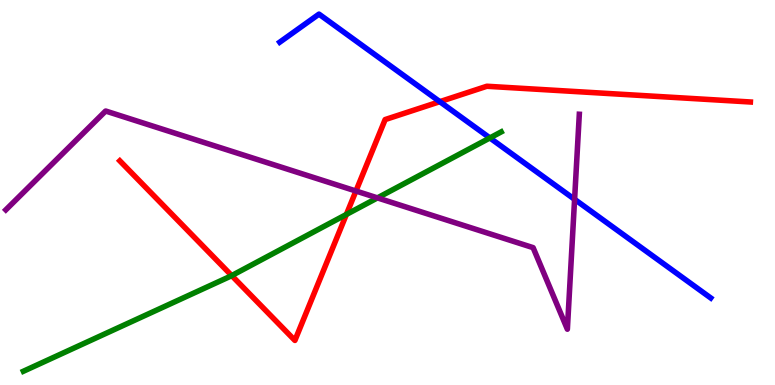[{'lines': ['blue', 'red'], 'intersections': [{'x': 5.67, 'y': 7.36}]}, {'lines': ['green', 'red'], 'intersections': [{'x': 2.99, 'y': 2.84}, {'x': 4.47, 'y': 4.43}]}, {'lines': ['purple', 'red'], 'intersections': [{'x': 4.59, 'y': 5.04}]}, {'lines': ['blue', 'green'], 'intersections': [{'x': 6.32, 'y': 6.42}]}, {'lines': ['blue', 'purple'], 'intersections': [{'x': 7.41, 'y': 4.82}]}, {'lines': ['green', 'purple'], 'intersections': [{'x': 4.87, 'y': 4.86}]}]